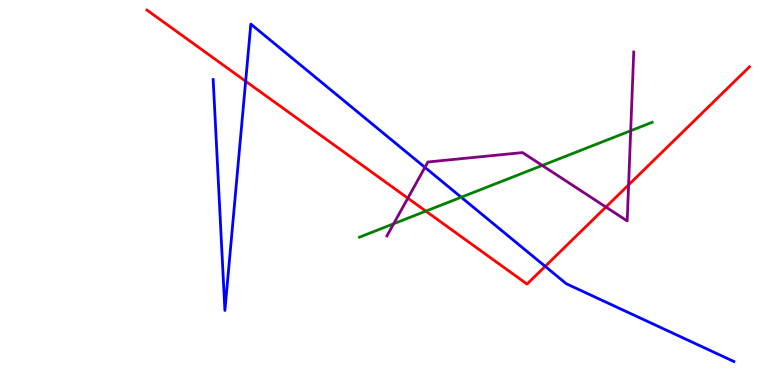[{'lines': ['blue', 'red'], 'intersections': [{'x': 3.17, 'y': 7.89}, {'x': 7.03, 'y': 3.08}]}, {'lines': ['green', 'red'], 'intersections': [{'x': 5.49, 'y': 4.52}]}, {'lines': ['purple', 'red'], 'intersections': [{'x': 5.26, 'y': 4.85}, {'x': 7.82, 'y': 4.62}, {'x': 8.11, 'y': 5.2}]}, {'lines': ['blue', 'green'], 'intersections': [{'x': 5.95, 'y': 4.88}]}, {'lines': ['blue', 'purple'], 'intersections': [{'x': 5.48, 'y': 5.65}]}, {'lines': ['green', 'purple'], 'intersections': [{'x': 5.08, 'y': 4.19}, {'x': 7.0, 'y': 5.7}, {'x': 8.14, 'y': 6.6}]}]